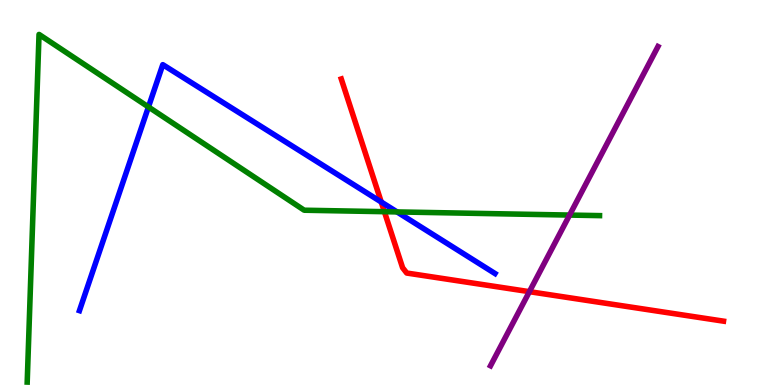[{'lines': ['blue', 'red'], 'intersections': [{'x': 4.92, 'y': 4.75}]}, {'lines': ['green', 'red'], 'intersections': [{'x': 4.96, 'y': 4.5}]}, {'lines': ['purple', 'red'], 'intersections': [{'x': 6.83, 'y': 2.42}]}, {'lines': ['blue', 'green'], 'intersections': [{'x': 1.92, 'y': 7.22}, {'x': 5.12, 'y': 4.5}]}, {'lines': ['blue', 'purple'], 'intersections': []}, {'lines': ['green', 'purple'], 'intersections': [{'x': 7.35, 'y': 4.41}]}]